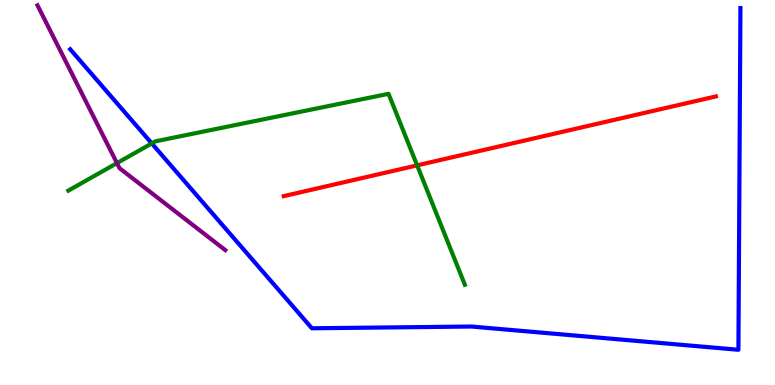[{'lines': ['blue', 'red'], 'intersections': []}, {'lines': ['green', 'red'], 'intersections': [{'x': 5.38, 'y': 5.71}]}, {'lines': ['purple', 'red'], 'intersections': []}, {'lines': ['blue', 'green'], 'intersections': [{'x': 1.96, 'y': 6.27}]}, {'lines': ['blue', 'purple'], 'intersections': []}, {'lines': ['green', 'purple'], 'intersections': [{'x': 1.51, 'y': 5.76}]}]